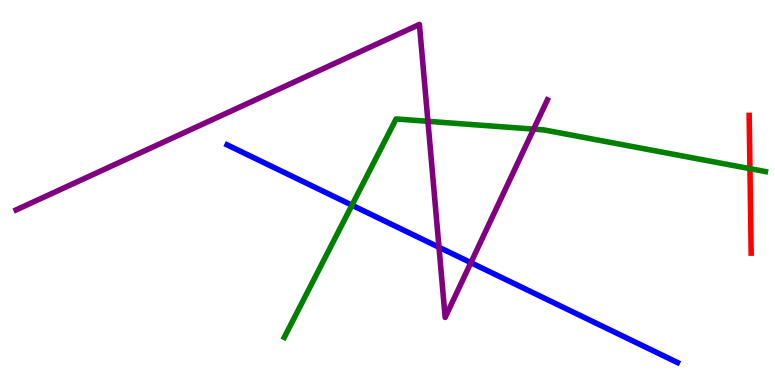[{'lines': ['blue', 'red'], 'intersections': []}, {'lines': ['green', 'red'], 'intersections': [{'x': 9.68, 'y': 5.62}]}, {'lines': ['purple', 'red'], 'intersections': []}, {'lines': ['blue', 'green'], 'intersections': [{'x': 4.54, 'y': 4.67}]}, {'lines': ['blue', 'purple'], 'intersections': [{'x': 5.66, 'y': 3.58}, {'x': 6.08, 'y': 3.18}]}, {'lines': ['green', 'purple'], 'intersections': [{'x': 5.52, 'y': 6.85}, {'x': 6.89, 'y': 6.65}]}]